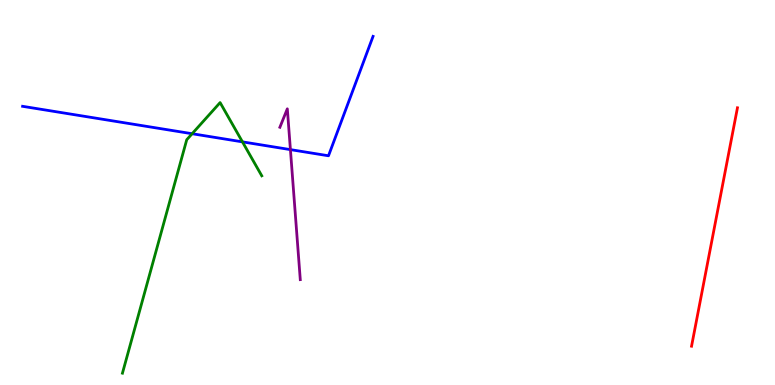[{'lines': ['blue', 'red'], 'intersections': []}, {'lines': ['green', 'red'], 'intersections': []}, {'lines': ['purple', 'red'], 'intersections': []}, {'lines': ['blue', 'green'], 'intersections': [{'x': 2.48, 'y': 6.53}, {'x': 3.13, 'y': 6.32}]}, {'lines': ['blue', 'purple'], 'intersections': [{'x': 3.75, 'y': 6.11}]}, {'lines': ['green', 'purple'], 'intersections': []}]